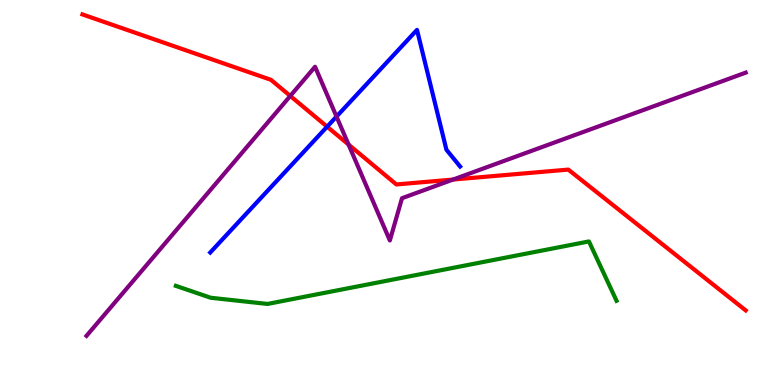[{'lines': ['blue', 'red'], 'intersections': [{'x': 4.22, 'y': 6.71}]}, {'lines': ['green', 'red'], 'intersections': []}, {'lines': ['purple', 'red'], 'intersections': [{'x': 3.75, 'y': 7.51}, {'x': 4.5, 'y': 6.25}, {'x': 5.85, 'y': 5.34}]}, {'lines': ['blue', 'green'], 'intersections': []}, {'lines': ['blue', 'purple'], 'intersections': [{'x': 4.34, 'y': 6.97}]}, {'lines': ['green', 'purple'], 'intersections': []}]